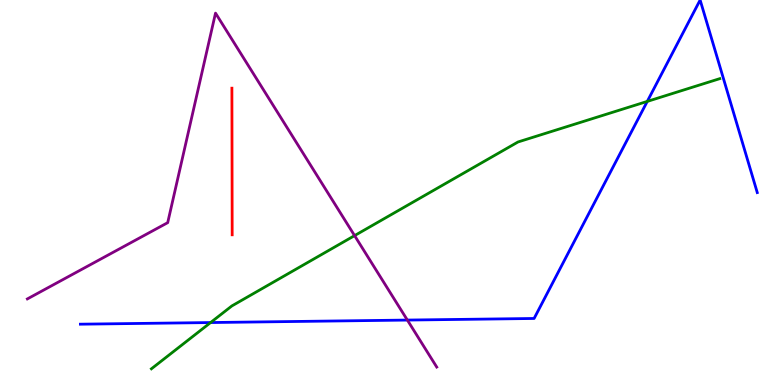[{'lines': ['blue', 'red'], 'intersections': []}, {'lines': ['green', 'red'], 'intersections': []}, {'lines': ['purple', 'red'], 'intersections': []}, {'lines': ['blue', 'green'], 'intersections': [{'x': 2.72, 'y': 1.62}, {'x': 8.35, 'y': 7.37}]}, {'lines': ['blue', 'purple'], 'intersections': [{'x': 5.26, 'y': 1.69}]}, {'lines': ['green', 'purple'], 'intersections': [{'x': 4.58, 'y': 3.88}]}]